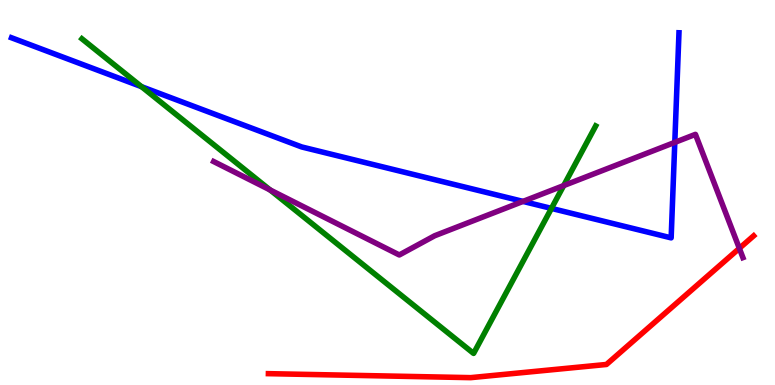[{'lines': ['blue', 'red'], 'intersections': []}, {'lines': ['green', 'red'], 'intersections': []}, {'lines': ['purple', 'red'], 'intersections': [{'x': 9.54, 'y': 3.55}]}, {'lines': ['blue', 'green'], 'intersections': [{'x': 1.83, 'y': 7.75}, {'x': 7.12, 'y': 4.59}]}, {'lines': ['blue', 'purple'], 'intersections': [{'x': 6.75, 'y': 4.77}, {'x': 8.71, 'y': 6.3}]}, {'lines': ['green', 'purple'], 'intersections': [{'x': 3.48, 'y': 5.07}, {'x': 7.27, 'y': 5.18}]}]